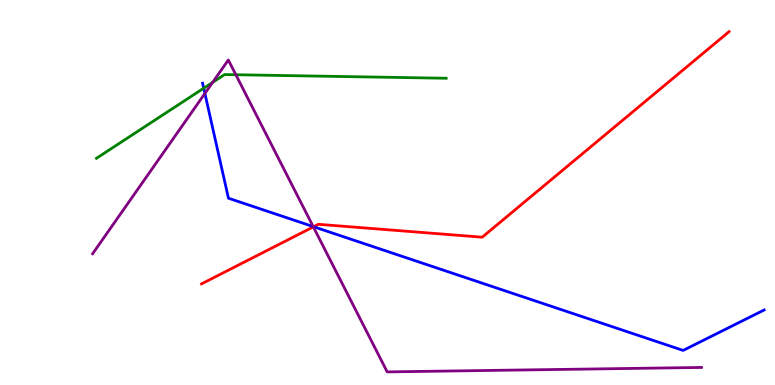[{'lines': ['blue', 'red'], 'intersections': [{'x': 4.05, 'y': 4.11}]}, {'lines': ['green', 'red'], 'intersections': []}, {'lines': ['purple', 'red'], 'intersections': [{'x': 4.04, 'y': 4.11}]}, {'lines': ['blue', 'green'], 'intersections': [{'x': 2.63, 'y': 7.71}]}, {'lines': ['blue', 'purple'], 'intersections': [{'x': 2.64, 'y': 7.57}, {'x': 4.04, 'y': 4.11}]}, {'lines': ['green', 'purple'], 'intersections': [{'x': 2.74, 'y': 7.86}, {'x': 3.04, 'y': 8.06}]}]